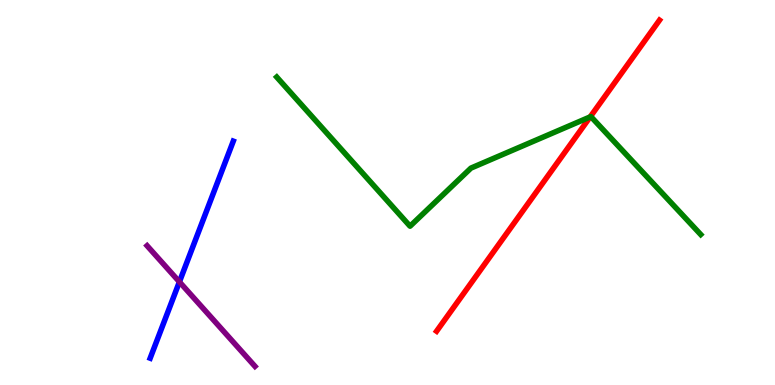[{'lines': ['blue', 'red'], 'intersections': []}, {'lines': ['green', 'red'], 'intersections': [{'x': 7.62, 'y': 6.96}]}, {'lines': ['purple', 'red'], 'intersections': []}, {'lines': ['blue', 'green'], 'intersections': []}, {'lines': ['blue', 'purple'], 'intersections': [{'x': 2.31, 'y': 2.68}]}, {'lines': ['green', 'purple'], 'intersections': []}]